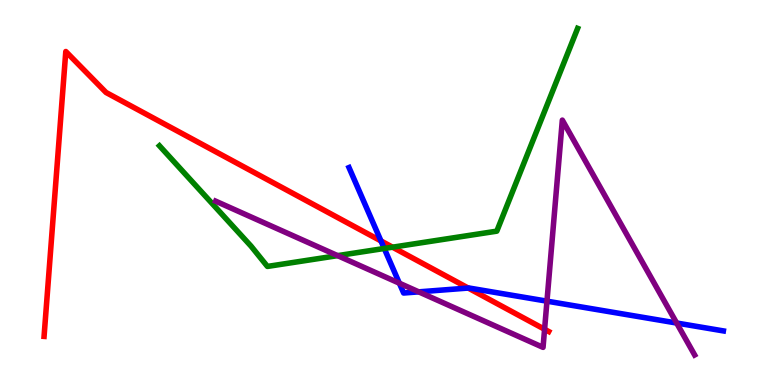[{'lines': ['blue', 'red'], 'intersections': [{'x': 4.92, 'y': 3.74}, {'x': 6.04, 'y': 2.52}]}, {'lines': ['green', 'red'], 'intersections': [{'x': 5.07, 'y': 3.58}]}, {'lines': ['purple', 'red'], 'intersections': [{'x': 7.03, 'y': 1.45}]}, {'lines': ['blue', 'green'], 'intersections': [{'x': 4.96, 'y': 3.55}]}, {'lines': ['blue', 'purple'], 'intersections': [{'x': 5.15, 'y': 2.64}, {'x': 5.4, 'y': 2.42}, {'x': 7.06, 'y': 2.18}, {'x': 8.73, 'y': 1.61}]}, {'lines': ['green', 'purple'], 'intersections': [{'x': 4.36, 'y': 3.36}]}]